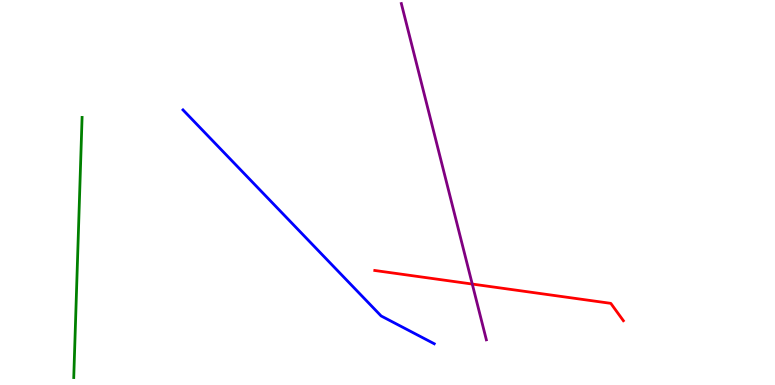[{'lines': ['blue', 'red'], 'intersections': []}, {'lines': ['green', 'red'], 'intersections': []}, {'lines': ['purple', 'red'], 'intersections': [{'x': 6.09, 'y': 2.62}]}, {'lines': ['blue', 'green'], 'intersections': []}, {'lines': ['blue', 'purple'], 'intersections': []}, {'lines': ['green', 'purple'], 'intersections': []}]